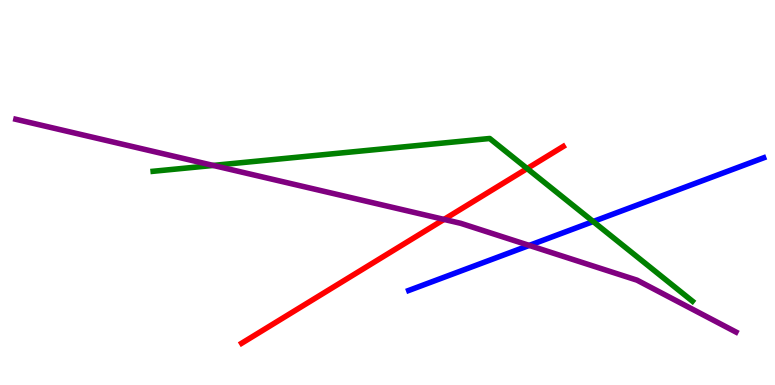[{'lines': ['blue', 'red'], 'intersections': []}, {'lines': ['green', 'red'], 'intersections': [{'x': 6.8, 'y': 5.62}]}, {'lines': ['purple', 'red'], 'intersections': [{'x': 5.73, 'y': 4.3}]}, {'lines': ['blue', 'green'], 'intersections': [{'x': 7.65, 'y': 4.25}]}, {'lines': ['blue', 'purple'], 'intersections': [{'x': 6.83, 'y': 3.63}]}, {'lines': ['green', 'purple'], 'intersections': [{'x': 2.75, 'y': 5.7}]}]